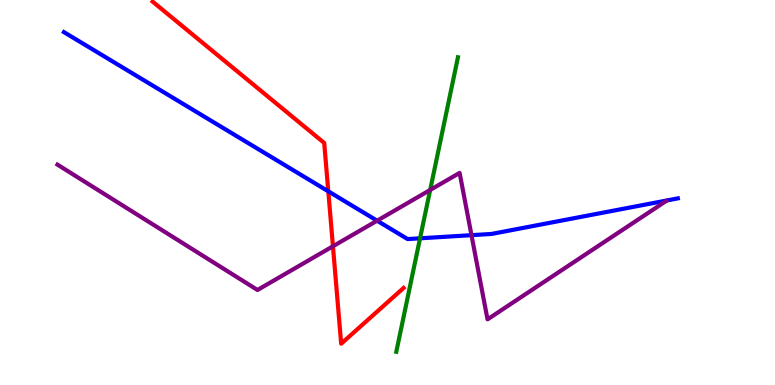[{'lines': ['blue', 'red'], 'intersections': [{'x': 4.24, 'y': 5.03}]}, {'lines': ['green', 'red'], 'intersections': []}, {'lines': ['purple', 'red'], 'intersections': [{'x': 4.3, 'y': 3.6}]}, {'lines': ['blue', 'green'], 'intersections': [{'x': 5.42, 'y': 3.81}]}, {'lines': ['blue', 'purple'], 'intersections': [{'x': 4.87, 'y': 4.27}, {'x': 6.08, 'y': 3.89}]}, {'lines': ['green', 'purple'], 'intersections': [{'x': 5.55, 'y': 5.07}]}]